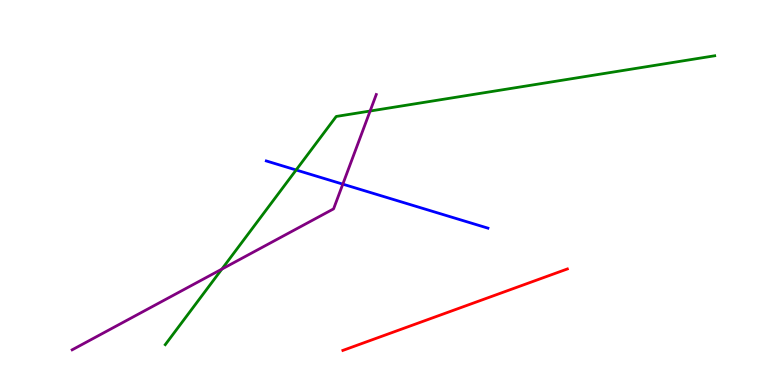[{'lines': ['blue', 'red'], 'intersections': []}, {'lines': ['green', 'red'], 'intersections': []}, {'lines': ['purple', 'red'], 'intersections': []}, {'lines': ['blue', 'green'], 'intersections': [{'x': 3.82, 'y': 5.58}]}, {'lines': ['blue', 'purple'], 'intersections': [{'x': 4.42, 'y': 5.22}]}, {'lines': ['green', 'purple'], 'intersections': [{'x': 2.86, 'y': 3.01}, {'x': 4.78, 'y': 7.12}]}]